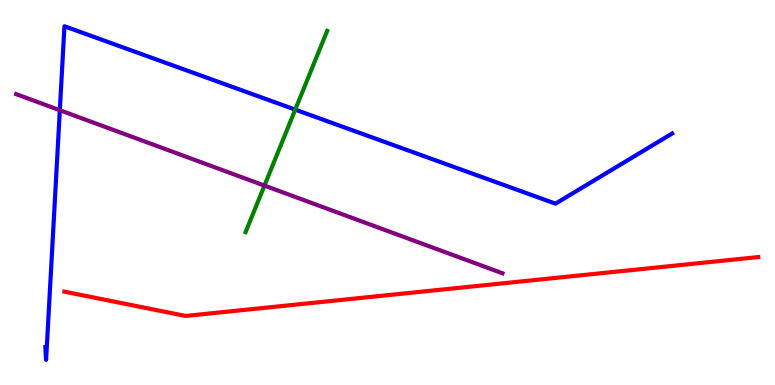[{'lines': ['blue', 'red'], 'intersections': []}, {'lines': ['green', 'red'], 'intersections': []}, {'lines': ['purple', 'red'], 'intersections': []}, {'lines': ['blue', 'green'], 'intersections': [{'x': 3.81, 'y': 7.15}]}, {'lines': ['blue', 'purple'], 'intersections': [{'x': 0.772, 'y': 7.14}]}, {'lines': ['green', 'purple'], 'intersections': [{'x': 3.41, 'y': 5.18}]}]